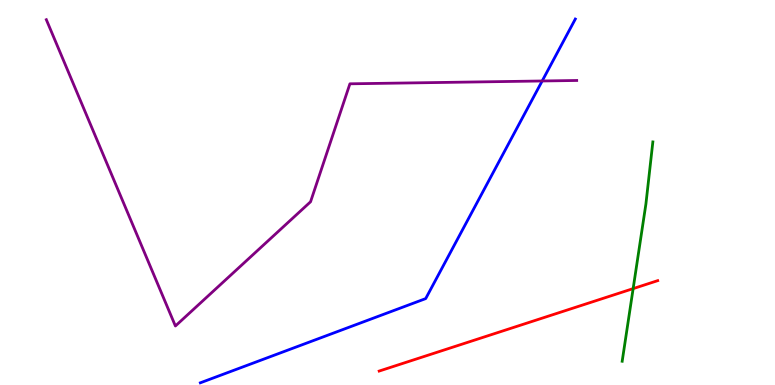[{'lines': ['blue', 'red'], 'intersections': []}, {'lines': ['green', 'red'], 'intersections': [{'x': 8.17, 'y': 2.5}]}, {'lines': ['purple', 'red'], 'intersections': []}, {'lines': ['blue', 'green'], 'intersections': []}, {'lines': ['blue', 'purple'], 'intersections': [{'x': 7.0, 'y': 7.9}]}, {'lines': ['green', 'purple'], 'intersections': []}]